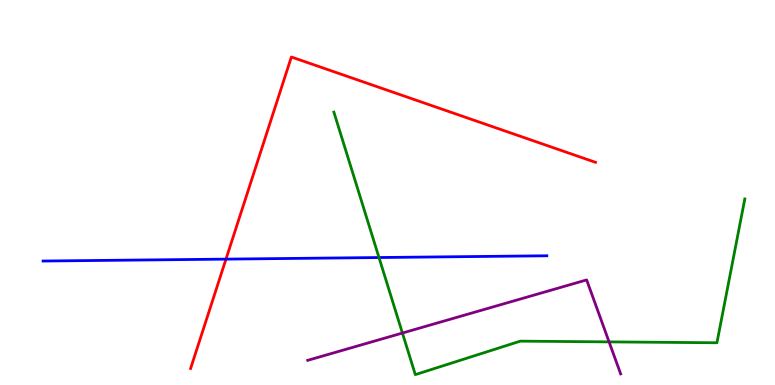[{'lines': ['blue', 'red'], 'intersections': [{'x': 2.92, 'y': 3.27}]}, {'lines': ['green', 'red'], 'intersections': []}, {'lines': ['purple', 'red'], 'intersections': []}, {'lines': ['blue', 'green'], 'intersections': [{'x': 4.89, 'y': 3.31}]}, {'lines': ['blue', 'purple'], 'intersections': []}, {'lines': ['green', 'purple'], 'intersections': [{'x': 5.19, 'y': 1.35}, {'x': 7.86, 'y': 1.12}]}]